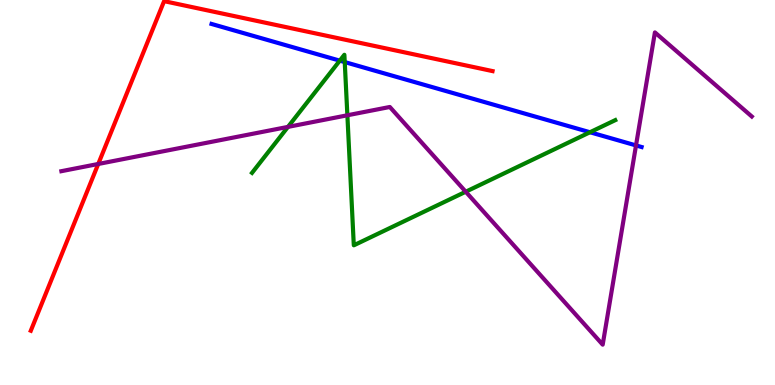[{'lines': ['blue', 'red'], 'intersections': []}, {'lines': ['green', 'red'], 'intersections': []}, {'lines': ['purple', 'red'], 'intersections': [{'x': 1.27, 'y': 5.74}]}, {'lines': ['blue', 'green'], 'intersections': [{'x': 4.38, 'y': 8.42}, {'x': 4.45, 'y': 8.39}, {'x': 7.61, 'y': 6.56}]}, {'lines': ['blue', 'purple'], 'intersections': [{'x': 8.21, 'y': 6.22}]}, {'lines': ['green', 'purple'], 'intersections': [{'x': 3.72, 'y': 6.7}, {'x': 4.48, 'y': 7.01}, {'x': 6.01, 'y': 5.02}]}]